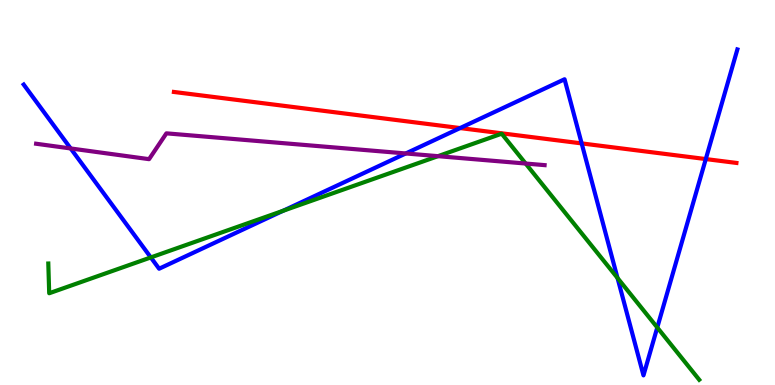[{'lines': ['blue', 'red'], 'intersections': [{'x': 5.94, 'y': 6.67}, {'x': 7.51, 'y': 6.28}, {'x': 9.11, 'y': 5.87}]}, {'lines': ['green', 'red'], 'intersections': []}, {'lines': ['purple', 'red'], 'intersections': []}, {'lines': ['blue', 'green'], 'intersections': [{'x': 1.95, 'y': 3.31}, {'x': 3.65, 'y': 4.53}, {'x': 7.97, 'y': 2.78}, {'x': 8.48, 'y': 1.49}]}, {'lines': ['blue', 'purple'], 'intersections': [{'x': 0.912, 'y': 6.14}, {'x': 5.24, 'y': 6.01}]}, {'lines': ['green', 'purple'], 'intersections': [{'x': 5.65, 'y': 5.94}, {'x': 6.78, 'y': 5.75}]}]